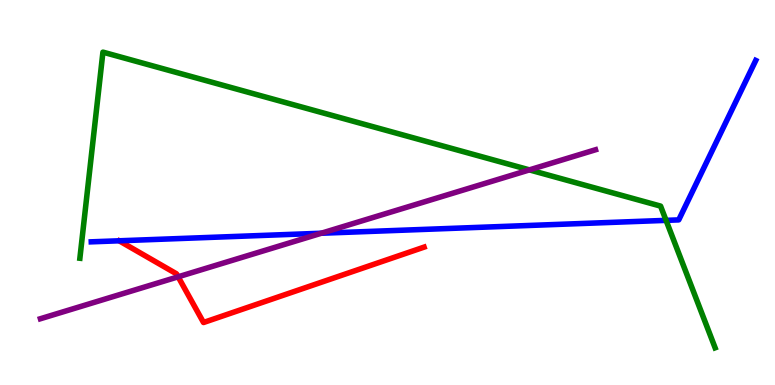[{'lines': ['blue', 'red'], 'intersections': []}, {'lines': ['green', 'red'], 'intersections': []}, {'lines': ['purple', 'red'], 'intersections': [{'x': 2.3, 'y': 2.81}]}, {'lines': ['blue', 'green'], 'intersections': [{'x': 8.59, 'y': 4.28}]}, {'lines': ['blue', 'purple'], 'intersections': [{'x': 4.15, 'y': 3.94}]}, {'lines': ['green', 'purple'], 'intersections': [{'x': 6.83, 'y': 5.59}]}]